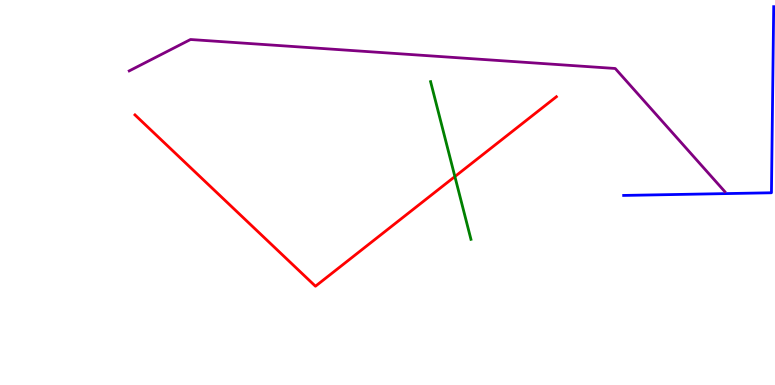[{'lines': ['blue', 'red'], 'intersections': []}, {'lines': ['green', 'red'], 'intersections': [{'x': 5.87, 'y': 5.41}]}, {'lines': ['purple', 'red'], 'intersections': []}, {'lines': ['blue', 'green'], 'intersections': []}, {'lines': ['blue', 'purple'], 'intersections': []}, {'lines': ['green', 'purple'], 'intersections': []}]